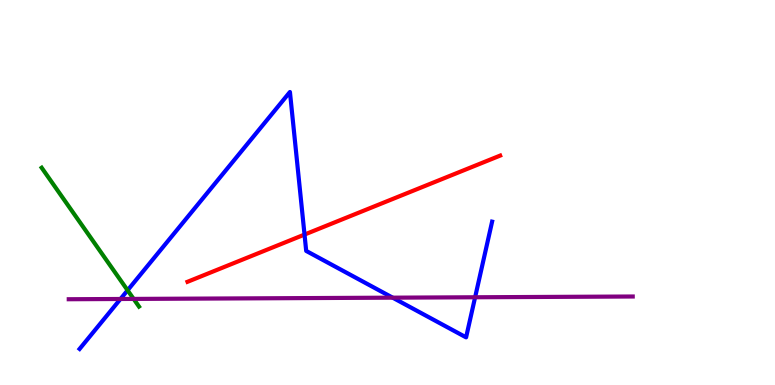[{'lines': ['blue', 'red'], 'intersections': [{'x': 3.93, 'y': 3.91}]}, {'lines': ['green', 'red'], 'intersections': []}, {'lines': ['purple', 'red'], 'intersections': []}, {'lines': ['blue', 'green'], 'intersections': [{'x': 1.65, 'y': 2.46}]}, {'lines': ['blue', 'purple'], 'intersections': [{'x': 1.55, 'y': 2.23}, {'x': 5.07, 'y': 2.27}, {'x': 6.13, 'y': 2.28}]}, {'lines': ['green', 'purple'], 'intersections': [{'x': 1.72, 'y': 2.24}]}]